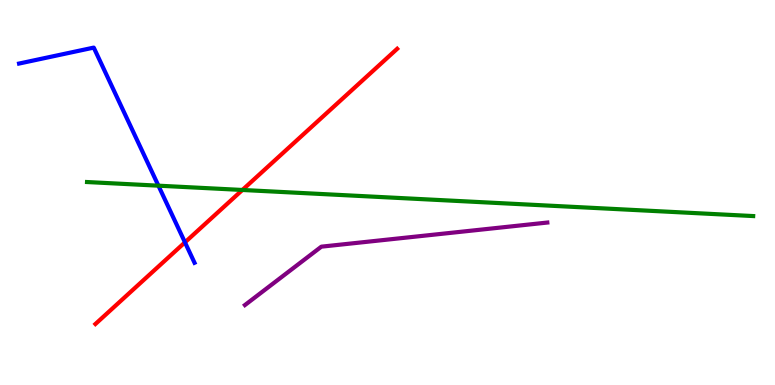[{'lines': ['blue', 'red'], 'intersections': [{'x': 2.39, 'y': 3.71}]}, {'lines': ['green', 'red'], 'intersections': [{'x': 3.13, 'y': 5.07}]}, {'lines': ['purple', 'red'], 'intersections': []}, {'lines': ['blue', 'green'], 'intersections': [{'x': 2.04, 'y': 5.18}]}, {'lines': ['blue', 'purple'], 'intersections': []}, {'lines': ['green', 'purple'], 'intersections': []}]